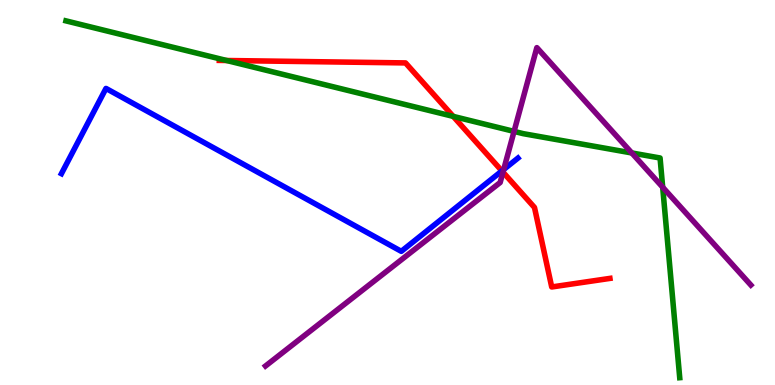[{'lines': ['blue', 'red'], 'intersections': [{'x': 6.48, 'y': 5.56}]}, {'lines': ['green', 'red'], 'intersections': [{'x': 2.92, 'y': 8.43}, {'x': 5.85, 'y': 6.98}]}, {'lines': ['purple', 'red'], 'intersections': [{'x': 6.49, 'y': 5.53}]}, {'lines': ['blue', 'green'], 'intersections': []}, {'lines': ['blue', 'purple'], 'intersections': [{'x': 6.5, 'y': 5.6}]}, {'lines': ['green', 'purple'], 'intersections': [{'x': 6.63, 'y': 6.59}, {'x': 8.15, 'y': 6.03}, {'x': 8.55, 'y': 5.14}]}]